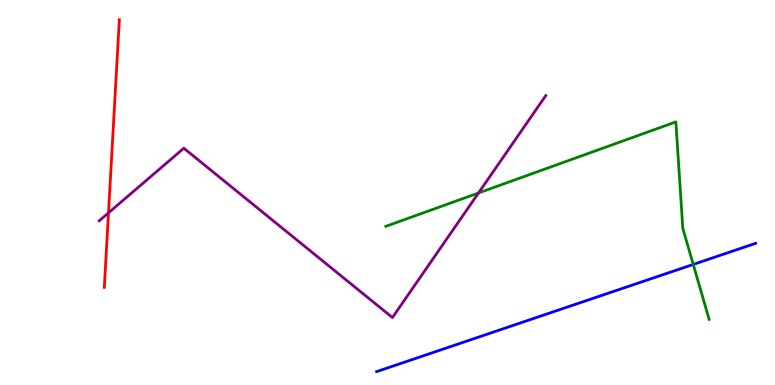[{'lines': ['blue', 'red'], 'intersections': []}, {'lines': ['green', 'red'], 'intersections': []}, {'lines': ['purple', 'red'], 'intersections': [{'x': 1.4, 'y': 4.47}]}, {'lines': ['blue', 'green'], 'intersections': [{'x': 8.95, 'y': 3.13}]}, {'lines': ['blue', 'purple'], 'intersections': []}, {'lines': ['green', 'purple'], 'intersections': [{'x': 6.17, 'y': 4.99}]}]